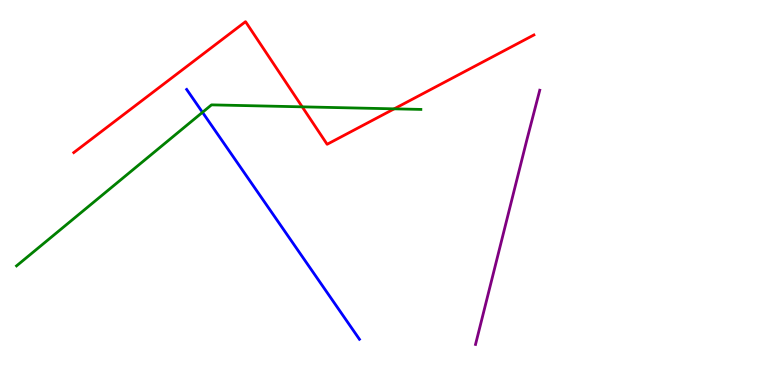[{'lines': ['blue', 'red'], 'intersections': []}, {'lines': ['green', 'red'], 'intersections': [{'x': 3.9, 'y': 7.22}, {'x': 5.09, 'y': 7.17}]}, {'lines': ['purple', 'red'], 'intersections': []}, {'lines': ['blue', 'green'], 'intersections': [{'x': 2.61, 'y': 7.08}]}, {'lines': ['blue', 'purple'], 'intersections': []}, {'lines': ['green', 'purple'], 'intersections': []}]